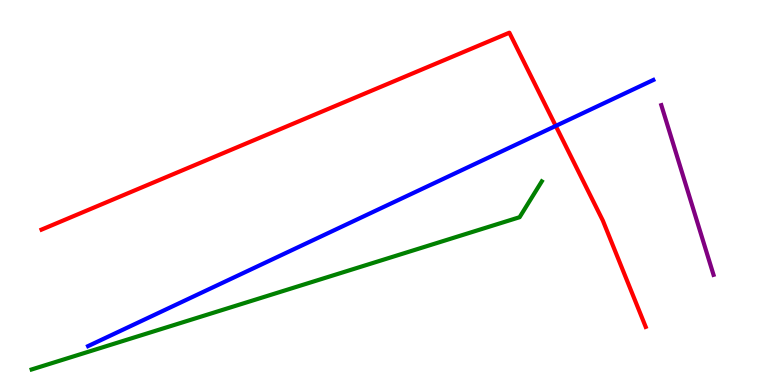[{'lines': ['blue', 'red'], 'intersections': [{'x': 7.17, 'y': 6.73}]}, {'lines': ['green', 'red'], 'intersections': []}, {'lines': ['purple', 'red'], 'intersections': []}, {'lines': ['blue', 'green'], 'intersections': []}, {'lines': ['blue', 'purple'], 'intersections': []}, {'lines': ['green', 'purple'], 'intersections': []}]